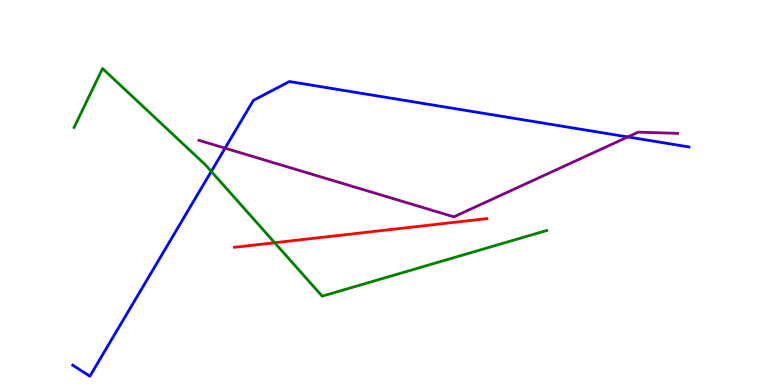[{'lines': ['blue', 'red'], 'intersections': []}, {'lines': ['green', 'red'], 'intersections': [{'x': 3.54, 'y': 3.7}]}, {'lines': ['purple', 'red'], 'intersections': []}, {'lines': ['blue', 'green'], 'intersections': [{'x': 2.73, 'y': 5.55}]}, {'lines': ['blue', 'purple'], 'intersections': [{'x': 2.9, 'y': 6.15}, {'x': 8.1, 'y': 6.44}]}, {'lines': ['green', 'purple'], 'intersections': []}]